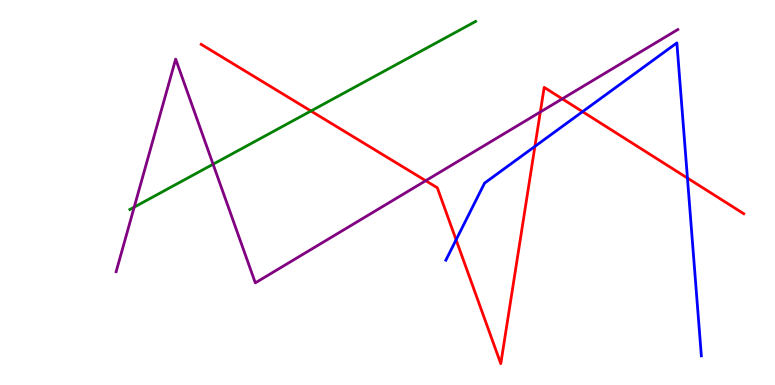[{'lines': ['blue', 'red'], 'intersections': [{'x': 5.89, 'y': 3.77}, {'x': 6.9, 'y': 6.2}, {'x': 7.52, 'y': 7.1}, {'x': 8.87, 'y': 5.37}]}, {'lines': ['green', 'red'], 'intersections': [{'x': 4.01, 'y': 7.12}]}, {'lines': ['purple', 'red'], 'intersections': [{'x': 5.49, 'y': 5.31}, {'x': 6.97, 'y': 7.09}, {'x': 7.26, 'y': 7.43}]}, {'lines': ['blue', 'green'], 'intersections': []}, {'lines': ['blue', 'purple'], 'intersections': []}, {'lines': ['green', 'purple'], 'intersections': [{'x': 1.73, 'y': 4.62}, {'x': 2.75, 'y': 5.73}]}]